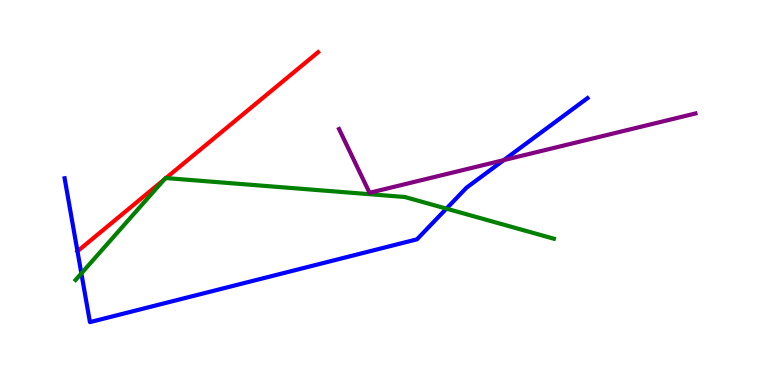[{'lines': ['blue', 'red'], 'intersections': [{'x': 1.0, 'y': 3.47}]}, {'lines': ['green', 'red'], 'intersections': [{'x': 2.12, 'y': 5.34}, {'x': 2.14, 'y': 5.38}]}, {'lines': ['purple', 'red'], 'intersections': []}, {'lines': ['blue', 'green'], 'intersections': [{'x': 1.05, 'y': 2.9}, {'x': 5.76, 'y': 4.58}]}, {'lines': ['blue', 'purple'], 'intersections': [{'x': 6.5, 'y': 5.84}]}, {'lines': ['green', 'purple'], 'intersections': []}]